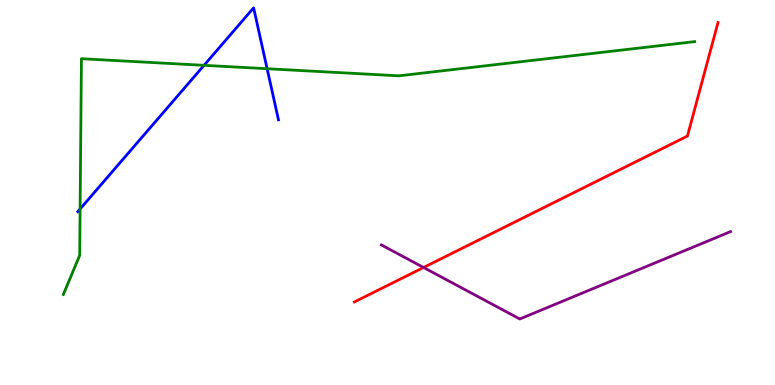[{'lines': ['blue', 'red'], 'intersections': []}, {'lines': ['green', 'red'], 'intersections': []}, {'lines': ['purple', 'red'], 'intersections': [{'x': 5.47, 'y': 3.05}]}, {'lines': ['blue', 'green'], 'intersections': [{'x': 1.03, 'y': 4.57}, {'x': 2.63, 'y': 8.3}, {'x': 3.45, 'y': 8.21}]}, {'lines': ['blue', 'purple'], 'intersections': []}, {'lines': ['green', 'purple'], 'intersections': []}]